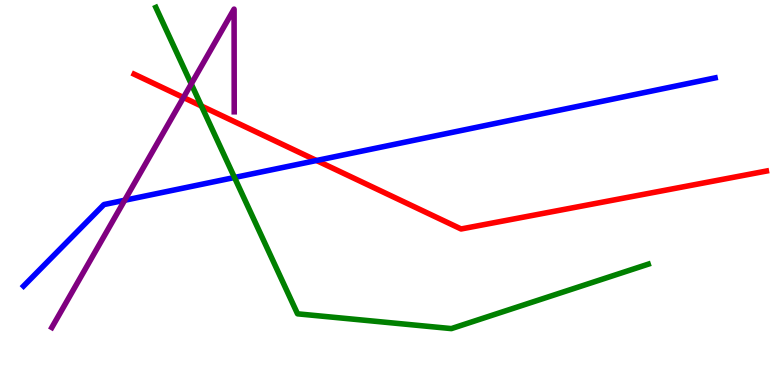[{'lines': ['blue', 'red'], 'intersections': [{'x': 4.08, 'y': 5.83}]}, {'lines': ['green', 'red'], 'intersections': [{'x': 2.6, 'y': 7.25}]}, {'lines': ['purple', 'red'], 'intersections': [{'x': 2.37, 'y': 7.47}]}, {'lines': ['blue', 'green'], 'intersections': [{'x': 3.03, 'y': 5.39}]}, {'lines': ['blue', 'purple'], 'intersections': [{'x': 1.61, 'y': 4.8}]}, {'lines': ['green', 'purple'], 'intersections': [{'x': 2.47, 'y': 7.82}]}]